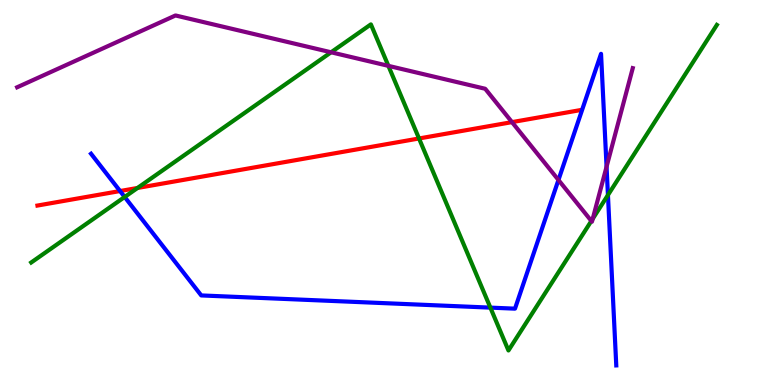[{'lines': ['blue', 'red'], 'intersections': [{'x': 1.55, 'y': 5.04}]}, {'lines': ['green', 'red'], 'intersections': [{'x': 1.77, 'y': 5.12}, {'x': 5.41, 'y': 6.4}]}, {'lines': ['purple', 'red'], 'intersections': [{'x': 6.61, 'y': 6.83}]}, {'lines': ['blue', 'green'], 'intersections': [{'x': 1.61, 'y': 4.88}, {'x': 6.33, 'y': 2.01}, {'x': 7.84, 'y': 4.93}]}, {'lines': ['blue', 'purple'], 'intersections': [{'x': 7.21, 'y': 5.33}, {'x': 7.83, 'y': 5.67}]}, {'lines': ['green', 'purple'], 'intersections': [{'x': 4.27, 'y': 8.64}, {'x': 5.01, 'y': 8.29}, {'x': 7.63, 'y': 4.26}, {'x': 7.65, 'y': 4.32}]}]